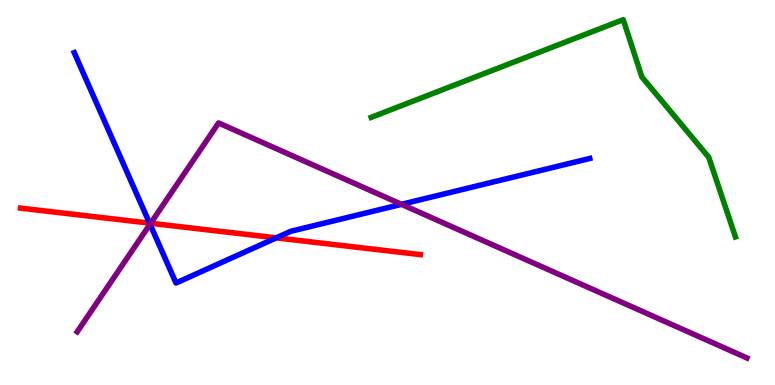[{'lines': ['blue', 'red'], 'intersections': [{'x': 1.93, 'y': 4.2}, {'x': 3.56, 'y': 3.82}]}, {'lines': ['green', 'red'], 'intersections': []}, {'lines': ['purple', 'red'], 'intersections': [{'x': 1.94, 'y': 4.2}]}, {'lines': ['blue', 'green'], 'intersections': []}, {'lines': ['blue', 'purple'], 'intersections': [{'x': 1.94, 'y': 4.18}, {'x': 5.18, 'y': 4.69}]}, {'lines': ['green', 'purple'], 'intersections': []}]